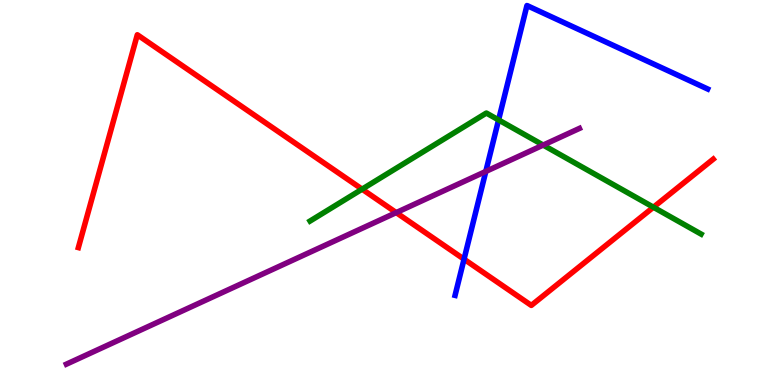[{'lines': ['blue', 'red'], 'intersections': [{'x': 5.99, 'y': 3.27}]}, {'lines': ['green', 'red'], 'intersections': [{'x': 4.67, 'y': 5.09}, {'x': 8.43, 'y': 4.62}]}, {'lines': ['purple', 'red'], 'intersections': [{'x': 5.11, 'y': 4.48}]}, {'lines': ['blue', 'green'], 'intersections': [{'x': 6.43, 'y': 6.88}]}, {'lines': ['blue', 'purple'], 'intersections': [{'x': 6.27, 'y': 5.55}]}, {'lines': ['green', 'purple'], 'intersections': [{'x': 7.01, 'y': 6.23}]}]